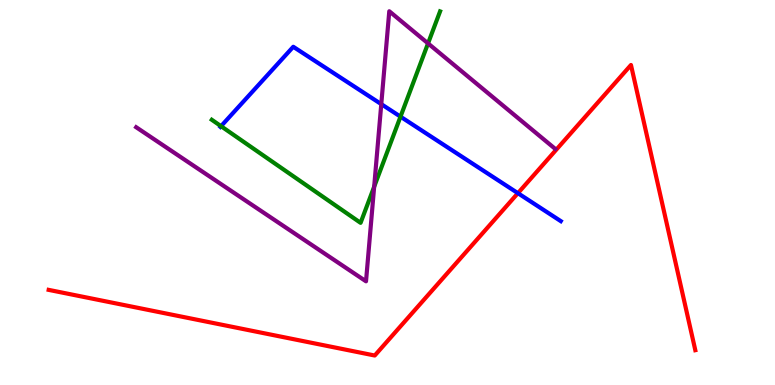[{'lines': ['blue', 'red'], 'intersections': [{'x': 6.68, 'y': 4.98}]}, {'lines': ['green', 'red'], 'intersections': []}, {'lines': ['purple', 'red'], 'intersections': []}, {'lines': ['blue', 'green'], 'intersections': [{'x': 2.85, 'y': 6.72}, {'x': 5.17, 'y': 6.97}]}, {'lines': ['blue', 'purple'], 'intersections': [{'x': 4.92, 'y': 7.3}]}, {'lines': ['green', 'purple'], 'intersections': [{'x': 4.83, 'y': 5.15}, {'x': 5.52, 'y': 8.87}]}]